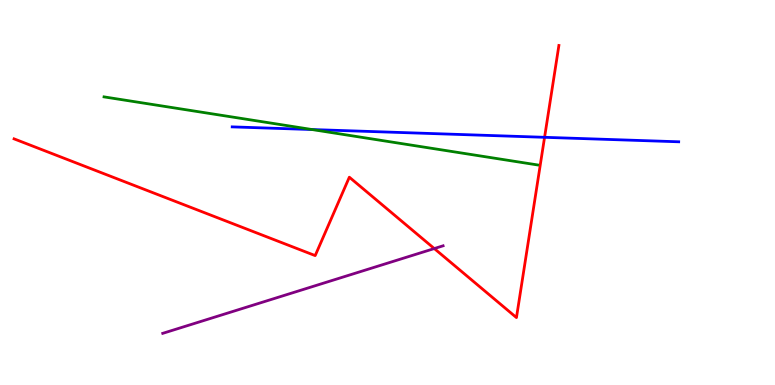[{'lines': ['blue', 'red'], 'intersections': [{'x': 7.03, 'y': 6.43}]}, {'lines': ['green', 'red'], 'intersections': []}, {'lines': ['purple', 'red'], 'intersections': [{'x': 5.6, 'y': 3.54}]}, {'lines': ['blue', 'green'], 'intersections': [{'x': 4.03, 'y': 6.64}]}, {'lines': ['blue', 'purple'], 'intersections': []}, {'lines': ['green', 'purple'], 'intersections': []}]